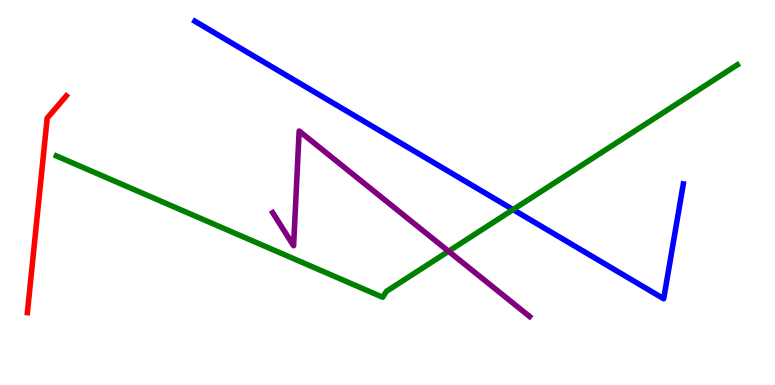[{'lines': ['blue', 'red'], 'intersections': []}, {'lines': ['green', 'red'], 'intersections': []}, {'lines': ['purple', 'red'], 'intersections': []}, {'lines': ['blue', 'green'], 'intersections': [{'x': 6.62, 'y': 4.56}]}, {'lines': ['blue', 'purple'], 'intersections': []}, {'lines': ['green', 'purple'], 'intersections': [{'x': 5.79, 'y': 3.47}]}]